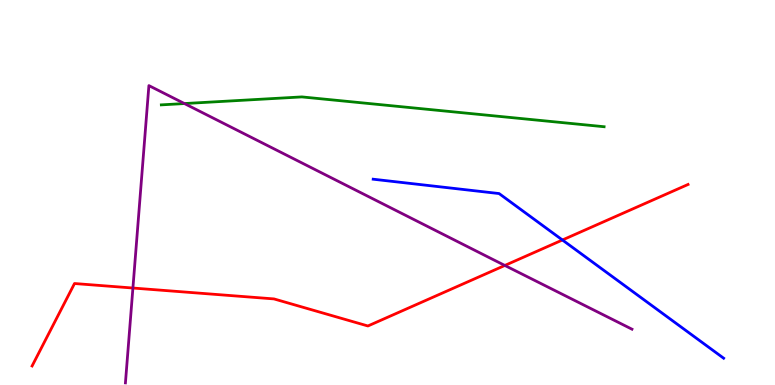[{'lines': ['blue', 'red'], 'intersections': [{'x': 7.26, 'y': 3.77}]}, {'lines': ['green', 'red'], 'intersections': []}, {'lines': ['purple', 'red'], 'intersections': [{'x': 1.72, 'y': 2.52}, {'x': 6.51, 'y': 3.11}]}, {'lines': ['blue', 'green'], 'intersections': []}, {'lines': ['blue', 'purple'], 'intersections': []}, {'lines': ['green', 'purple'], 'intersections': [{'x': 2.38, 'y': 7.31}]}]